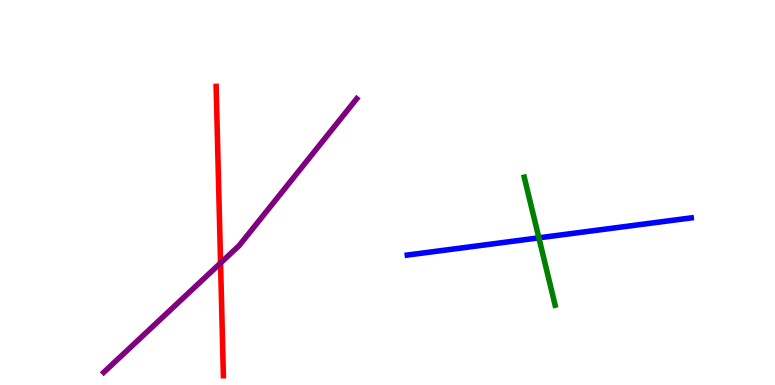[{'lines': ['blue', 'red'], 'intersections': []}, {'lines': ['green', 'red'], 'intersections': []}, {'lines': ['purple', 'red'], 'intersections': [{'x': 2.85, 'y': 3.17}]}, {'lines': ['blue', 'green'], 'intersections': [{'x': 6.95, 'y': 3.82}]}, {'lines': ['blue', 'purple'], 'intersections': []}, {'lines': ['green', 'purple'], 'intersections': []}]